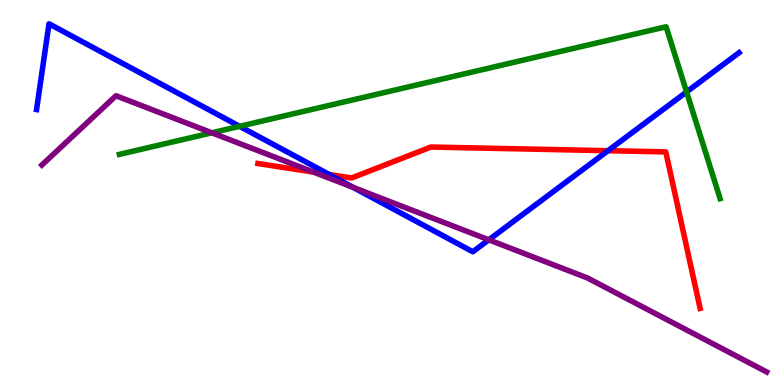[{'lines': ['blue', 'red'], 'intersections': [{'x': 4.25, 'y': 5.47}, {'x': 7.85, 'y': 6.09}]}, {'lines': ['green', 'red'], 'intersections': []}, {'lines': ['purple', 'red'], 'intersections': [{'x': 4.05, 'y': 5.53}]}, {'lines': ['blue', 'green'], 'intersections': [{'x': 3.09, 'y': 6.72}, {'x': 8.86, 'y': 7.61}]}, {'lines': ['blue', 'purple'], 'intersections': [{'x': 4.56, 'y': 5.13}, {'x': 6.31, 'y': 3.77}]}, {'lines': ['green', 'purple'], 'intersections': [{'x': 2.73, 'y': 6.55}]}]